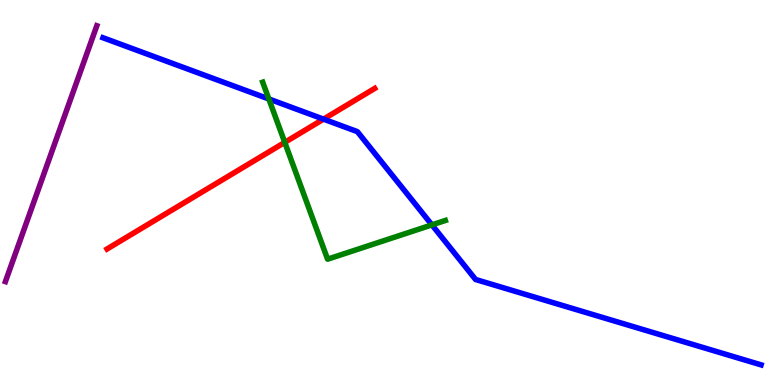[{'lines': ['blue', 'red'], 'intersections': [{'x': 4.17, 'y': 6.91}]}, {'lines': ['green', 'red'], 'intersections': [{'x': 3.67, 'y': 6.3}]}, {'lines': ['purple', 'red'], 'intersections': []}, {'lines': ['blue', 'green'], 'intersections': [{'x': 3.47, 'y': 7.43}, {'x': 5.57, 'y': 4.16}]}, {'lines': ['blue', 'purple'], 'intersections': []}, {'lines': ['green', 'purple'], 'intersections': []}]